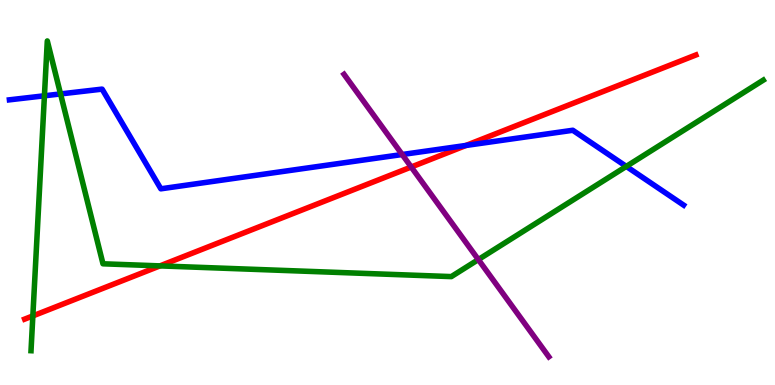[{'lines': ['blue', 'red'], 'intersections': [{'x': 6.01, 'y': 6.22}]}, {'lines': ['green', 'red'], 'intersections': [{'x': 0.424, 'y': 1.79}, {'x': 2.06, 'y': 3.09}]}, {'lines': ['purple', 'red'], 'intersections': [{'x': 5.31, 'y': 5.66}]}, {'lines': ['blue', 'green'], 'intersections': [{'x': 0.573, 'y': 7.51}, {'x': 0.781, 'y': 7.56}, {'x': 8.08, 'y': 5.68}]}, {'lines': ['blue', 'purple'], 'intersections': [{'x': 5.19, 'y': 5.99}]}, {'lines': ['green', 'purple'], 'intersections': [{'x': 6.17, 'y': 3.26}]}]